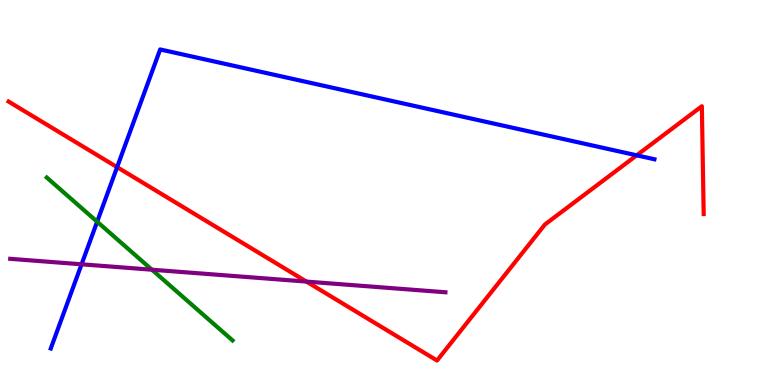[{'lines': ['blue', 'red'], 'intersections': [{'x': 1.51, 'y': 5.66}, {'x': 8.22, 'y': 5.97}]}, {'lines': ['green', 'red'], 'intersections': []}, {'lines': ['purple', 'red'], 'intersections': [{'x': 3.95, 'y': 2.69}]}, {'lines': ['blue', 'green'], 'intersections': [{'x': 1.25, 'y': 4.24}]}, {'lines': ['blue', 'purple'], 'intersections': [{'x': 1.05, 'y': 3.13}]}, {'lines': ['green', 'purple'], 'intersections': [{'x': 1.96, 'y': 2.99}]}]